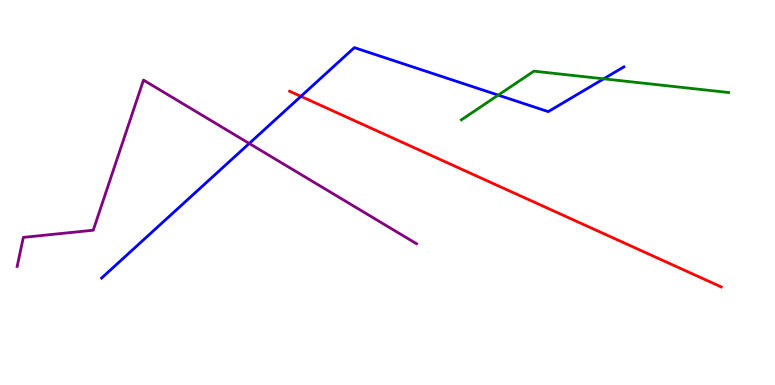[{'lines': ['blue', 'red'], 'intersections': [{'x': 3.88, 'y': 7.5}]}, {'lines': ['green', 'red'], 'intersections': []}, {'lines': ['purple', 'red'], 'intersections': []}, {'lines': ['blue', 'green'], 'intersections': [{'x': 6.43, 'y': 7.53}, {'x': 7.79, 'y': 7.95}]}, {'lines': ['blue', 'purple'], 'intersections': [{'x': 3.22, 'y': 6.27}]}, {'lines': ['green', 'purple'], 'intersections': []}]